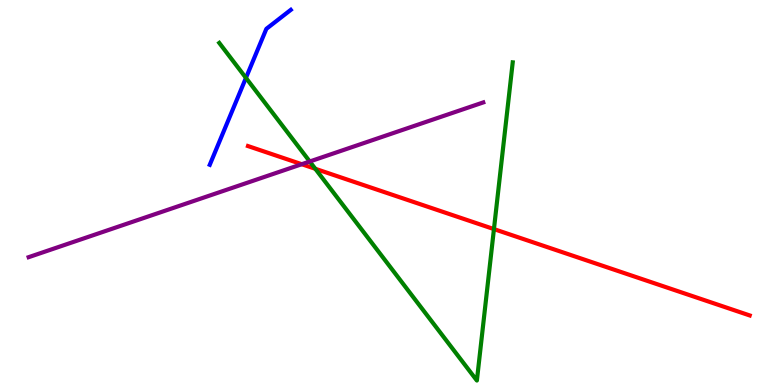[{'lines': ['blue', 'red'], 'intersections': []}, {'lines': ['green', 'red'], 'intersections': [{'x': 4.07, 'y': 5.62}, {'x': 6.37, 'y': 4.05}]}, {'lines': ['purple', 'red'], 'intersections': [{'x': 3.89, 'y': 5.73}]}, {'lines': ['blue', 'green'], 'intersections': [{'x': 3.17, 'y': 7.98}]}, {'lines': ['blue', 'purple'], 'intersections': []}, {'lines': ['green', 'purple'], 'intersections': [{'x': 4.0, 'y': 5.81}]}]